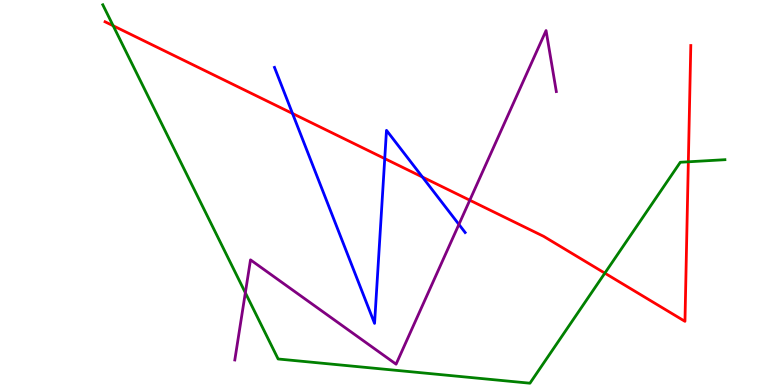[{'lines': ['blue', 'red'], 'intersections': [{'x': 3.77, 'y': 7.05}, {'x': 4.96, 'y': 5.88}, {'x': 5.45, 'y': 5.4}]}, {'lines': ['green', 'red'], 'intersections': [{'x': 1.46, 'y': 9.33}, {'x': 7.8, 'y': 2.91}, {'x': 8.88, 'y': 5.8}]}, {'lines': ['purple', 'red'], 'intersections': [{'x': 6.06, 'y': 4.8}]}, {'lines': ['blue', 'green'], 'intersections': []}, {'lines': ['blue', 'purple'], 'intersections': [{'x': 5.92, 'y': 4.17}]}, {'lines': ['green', 'purple'], 'intersections': [{'x': 3.17, 'y': 2.4}]}]